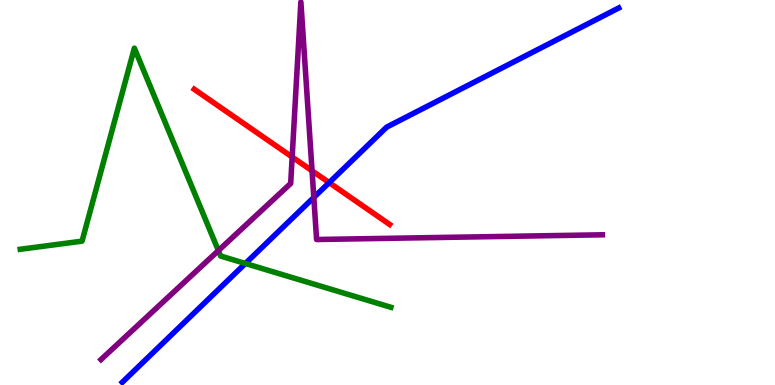[{'lines': ['blue', 'red'], 'intersections': [{'x': 4.25, 'y': 5.26}]}, {'lines': ['green', 'red'], 'intersections': []}, {'lines': ['purple', 'red'], 'intersections': [{'x': 3.77, 'y': 5.92}, {'x': 4.03, 'y': 5.56}]}, {'lines': ['blue', 'green'], 'intersections': [{'x': 3.17, 'y': 3.16}]}, {'lines': ['blue', 'purple'], 'intersections': [{'x': 4.05, 'y': 4.87}]}, {'lines': ['green', 'purple'], 'intersections': [{'x': 2.82, 'y': 3.49}]}]